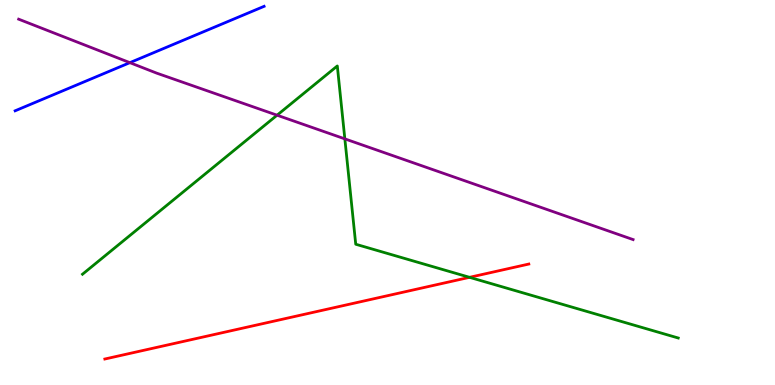[{'lines': ['blue', 'red'], 'intersections': []}, {'lines': ['green', 'red'], 'intersections': [{'x': 6.06, 'y': 2.8}]}, {'lines': ['purple', 'red'], 'intersections': []}, {'lines': ['blue', 'green'], 'intersections': []}, {'lines': ['blue', 'purple'], 'intersections': [{'x': 1.68, 'y': 8.37}]}, {'lines': ['green', 'purple'], 'intersections': [{'x': 3.58, 'y': 7.01}, {'x': 4.45, 'y': 6.39}]}]